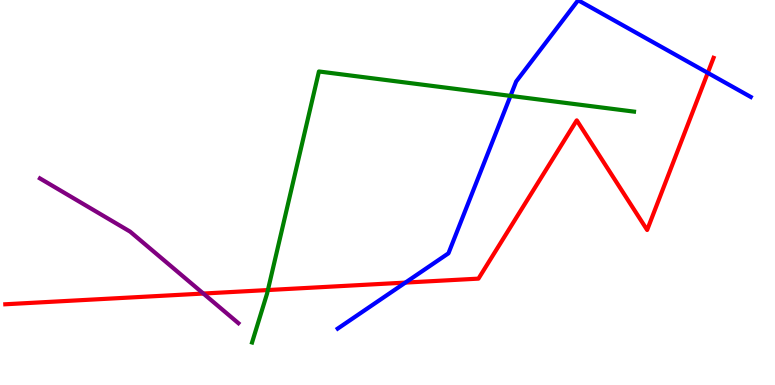[{'lines': ['blue', 'red'], 'intersections': [{'x': 5.23, 'y': 2.66}, {'x': 9.13, 'y': 8.11}]}, {'lines': ['green', 'red'], 'intersections': [{'x': 3.46, 'y': 2.47}]}, {'lines': ['purple', 'red'], 'intersections': [{'x': 2.62, 'y': 2.38}]}, {'lines': ['blue', 'green'], 'intersections': [{'x': 6.59, 'y': 7.51}]}, {'lines': ['blue', 'purple'], 'intersections': []}, {'lines': ['green', 'purple'], 'intersections': []}]